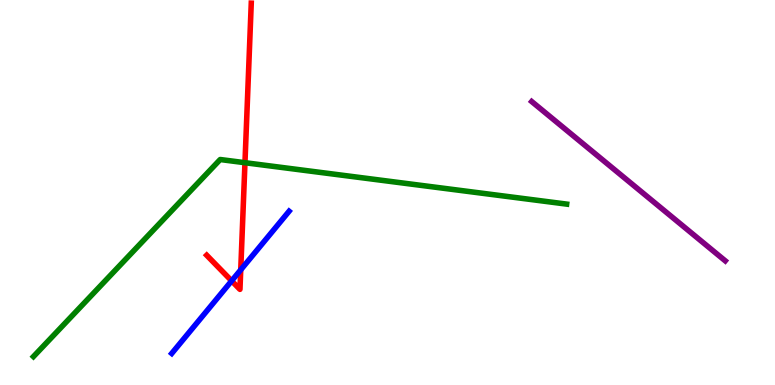[{'lines': ['blue', 'red'], 'intersections': [{'x': 2.99, 'y': 2.7}, {'x': 3.11, 'y': 2.99}]}, {'lines': ['green', 'red'], 'intersections': [{'x': 3.16, 'y': 5.77}]}, {'lines': ['purple', 'red'], 'intersections': []}, {'lines': ['blue', 'green'], 'intersections': []}, {'lines': ['blue', 'purple'], 'intersections': []}, {'lines': ['green', 'purple'], 'intersections': []}]